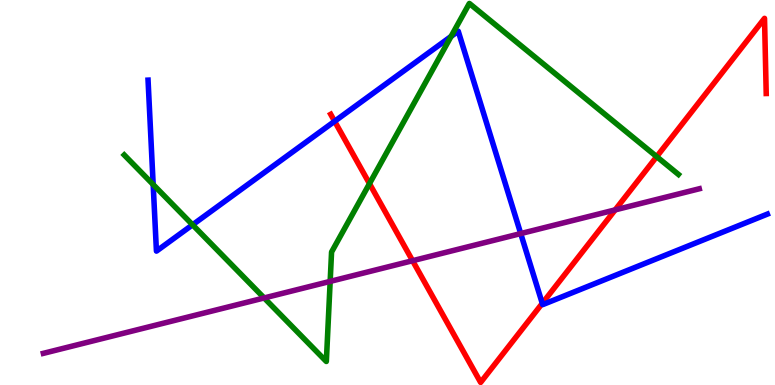[{'lines': ['blue', 'red'], 'intersections': [{'x': 4.32, 'y': 6.85}, {'x': 7.0, 'y': 2.12}]}, {'lines': ['green', 'red'], 'intersections': [{'x': 4.77, 'y': 5.23}, {'x': 8.47, 'y': 5.93}]}, {'lines': ['purple', 'red'], 'intersections': [{'x': 5.32, 'y': 3.23}, {'x': 7.94, 'y': 4.55}]}, {'lines': ['blue', 'green'], 'intersections': [{'x': 1.98, 'y': 5.21}, {'x': 2.48, 'y': 4.16}, {'x': 5.82, 'y': 9.05}]}, {'lines': ['blue', 'purple'], 'intersections': [{'x': 6.72, 'y': 3.93}]}, {'lines': ['green', 'purple'], 'intersections': [{'x': 3.41, 'y': 2.26}, {'x': 4.26, 'y': 2.69}]}]